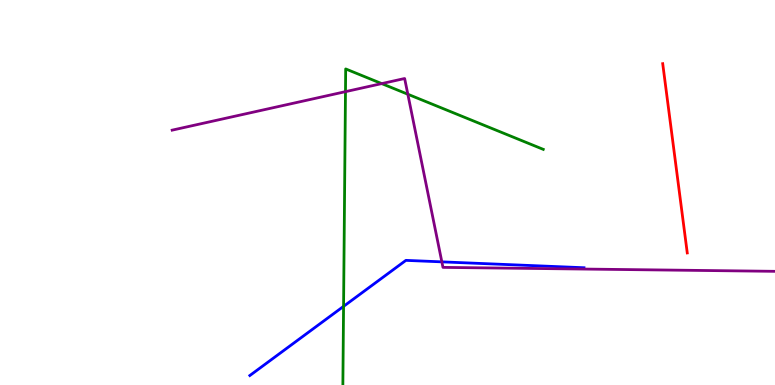[{'lines': ['blue', 'red'], 'intersections': []}, {'lines': ['green', 'red'], 'intersections': []}, {'lines': ['purple', 'red'], 'intersections': []}, {'lines': ['blue', 'green'], 'intersections': [{'x': 4.43, 'y': 2.04}]}, {'lines': ['blue', 'purple'], 'intersections': [{'x': 5.7, 'y': 3.2}]}, {'lines': ['green', 'purple'], 'intersections': [{'x': 4.46, 'y': 7.62}, {'x': 4.93, 'y': 7.83}, {'x': 5.26, 'y': 7.55}]}]